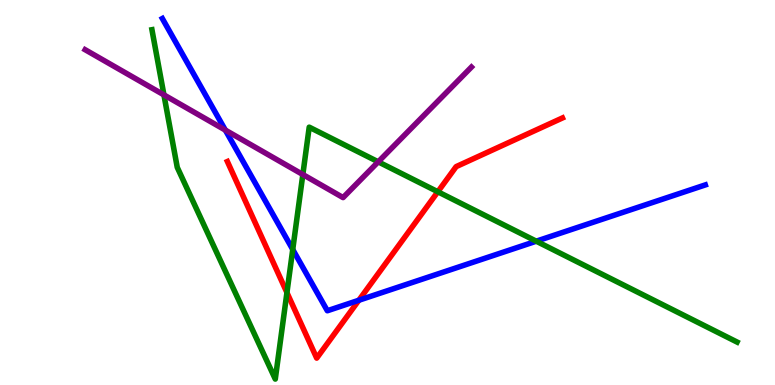[{'lines': ['blue', 'red'], 'intersections': [{'x': 4.63, 'y': 2.2}]}, {'lines': ['green', 'red'], 'intersections': [{'x': 3.7, 'y': 2.4}, {'x': 5.65, 'y': 5.02}]}, {'lines': ['purple', 'red'], 'intersections': []}, {'lines': ['blue', 'green'], 'intersections': [{'x': 3.78, 'y': 3.52}, {'x': 6.92, 'y': 3.74}]}, {'lines': ['blue', 'purple'], 'intersections': [{'x': 2.91, 'y': 6.62}]}, {'lines': ['green', 'purple'], 'intersections': [{'x': 2.12, 'y': 7.54}, {'x': 3.91, 'y': 5.47}, {'x': 4.88, 'y': 5.8}]}]